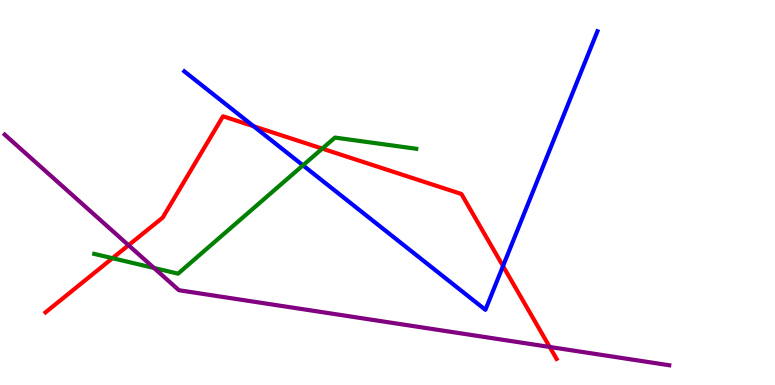[{'lines': ['blue', 'red'], 'intersections': [{'x': 3.27, 'y': 6.72}, {'x': 6.49, 'y': 3.09}]}, {'lines': ['green', 'red'], 'intersections': [{'x': 1.45, 'y': 3.29}, {'x': 4.16, 'y': 6.14}]}, {'lines': ['purple', 'red'], 'intersections': [{'x': 1.66, 'y': 3.63}, {'x': 7.09, 'y': 0.988}]}, {'lines': ['blue', 'green'], 'intersections': [{'x': 3.91, 'y': 5.71}]}, {'lines': ['blue', 'purple'], 'intersections': []}, {'lines': ['green', 'purple'], 'intersections': [{'x': 1.99, 'y': 3.04}]}]